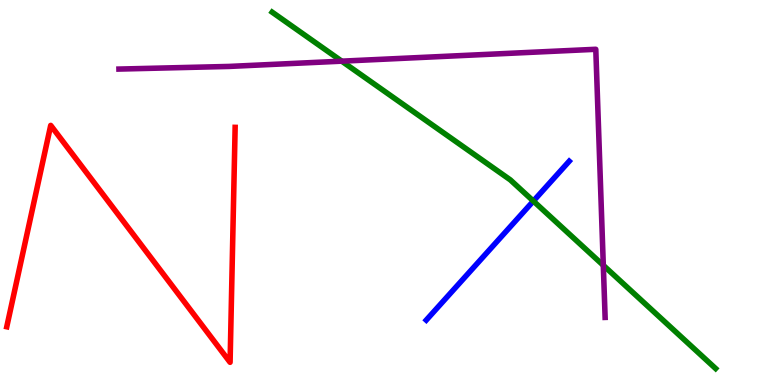[{'lines': ['blue', 'red'], 'intersections': []}, {'lines': ['green', 'red'], 'intersections': []}, {'lines': ['purple', 'red'], 'intersections': []}, {'lines': ['blue', 'green'], 'intersections': [{'x': 6.88, 'y': 4.78}]}, {'lines': ['blue', 'purple'], 'intersections': []}, {'lines': ['green', 'purple'], 'intersections': [{'x': 4.41, 'y': 8.41}, {'x': 7.78, 'y': 3.11}]}]